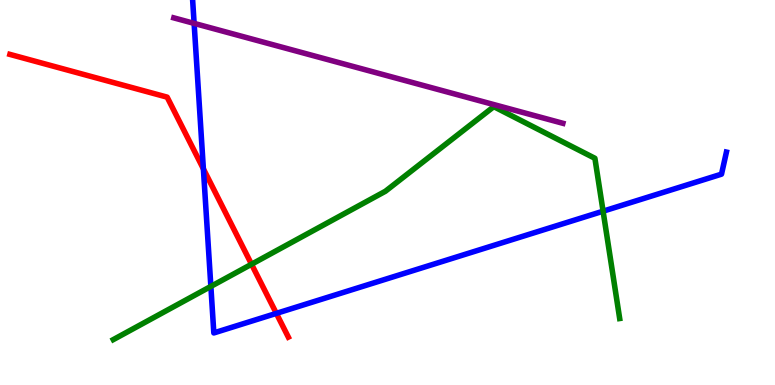[{'lines': ['blue', 'red'], 'intersections': [{'x': 2.62, 'y': 5.61}, {'x': 3.57, 'y': 1.86}]}, {'lines': ['green', 'red'], 'intersections': [{'x': 3.25, 'y': 3.14}]}, {'lines': ['purple', 'red'], 'intersections': []}, {'lines': ['blue', 'green'], 'intersections': [{'x': 2.72, 'y': 2.56}, {'x': 7.78, 'y': 4.51}]}, {'lines': ['blue', 'purple'], 'intersections': [{'x': 2.5, 'y': 9.39}]}, {'lines': ['green', 'purple'], 'intersections': []}]